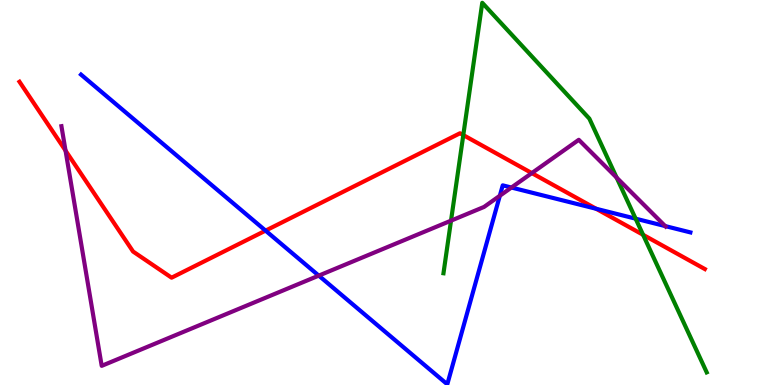[{'lines': ['blue', 'red'], 'intersections': [{'x': 3.43, 'y': 4.01}, {'x': 7.69, 'y': 4.58}]}, {'lines': ['green', 'red'], 'intersections': [{'x': 5.98, 'y': 6.49}, {'x': 8.3, 'y': 3.9}]}, {'lines': ['purple', 'red'], 'intersections': [{'x': 0.846, 'y': 6.09}, {'x': 6.86, 'y': 5.5}]}, {'lines': ['blue', 'green'], 'intersections': [{'x': 8.2, 'y': 4.32}]}, {'lines': ['blue', 'purple'], 'intersections': [{'x': 4.11, 'y': 2.84}, {'x': 6.45, 'y': 4.92}, {'x': 6.6, 'y': 5.13}, {'x': 8.58, 'y': 4.13}]}, {'lines': ['green', 'purple'], 'intersections': [{'x': 5.82, 'y': 4.27}, {'x': 7.96, 'y': 5.39}]}]